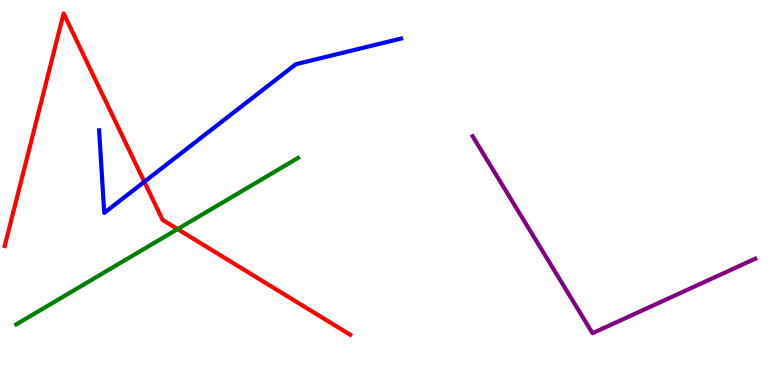[{'lines': ['blue', 'red'], 'intersections': [{'x': 1.86, 'y': 5.28}]}, {'lines': ['green', 'red'], 'intersections': [{'x': 2.29, 'y': 4.05}]}, {'lines': ['purple', 'red'], 'intersections': []}, {'lines': ['blue', 'green'], 'intersections': []}, {'lines': ['blue', 'purple'], 'intersections': []}, {'lines': ['green', 'purple'], 'intersections': []}]